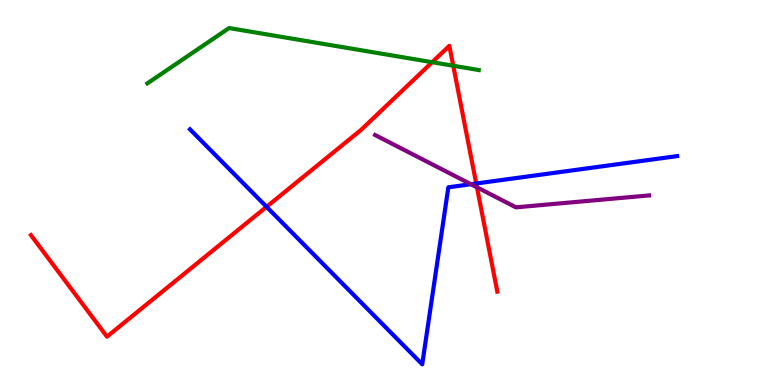[{'lines': ['blue', 'red'], 'intersections': [{'x': 3.44, 'y': 4.63}, {'x': 6.14, 'y': 5.23}]}, {'lines': ['green', 'red'], 'intersections': [{'x': 5.58, 'y': 8.38}, {'x': 5.85, 'y': 8.29}]}, {'lines': ['purple', 'red'], 'intersections': [{'x': 6.15, 'y': 5.13}]}, {'lines': ['blue', 'green'], 'intersections': []}, {'lines': ['blue', 'purple'], 'intersections': [{'x': 6.08, 'y': 5.22}]}, {'lines': ['green', 'purple'], 'intersections': []}]